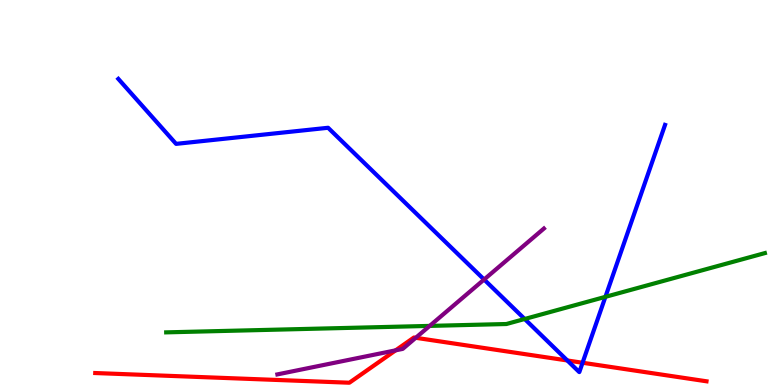[{'lines': ['blue', 'red'], 'intersections': [{'x': 7.32, 'y': 0.637}, {'x': 7.52, 'y': 0.578}]}, {'lines': ['green', 'red'], 'intersections': []}, {'lines': ['purple', 'red'], 'intersections': [{'x': 5.1, 'y': 0.9}, {'x': 5.36, 'y': 1.23}]}, {'lines': ['blue', 'green'], 'intersections': [{'x': 6.77, 'y': 1.71}, {'x': 7.81, 'y': 2.29}]}, {'lines': ['blue', 'purple'], 'intersections': [{'x': 6.25, 'y': 2.74}]}, {'lines': ['green', 'purple'], 'intersections': [{'x': 5.54, 'y': 1.54}]}]